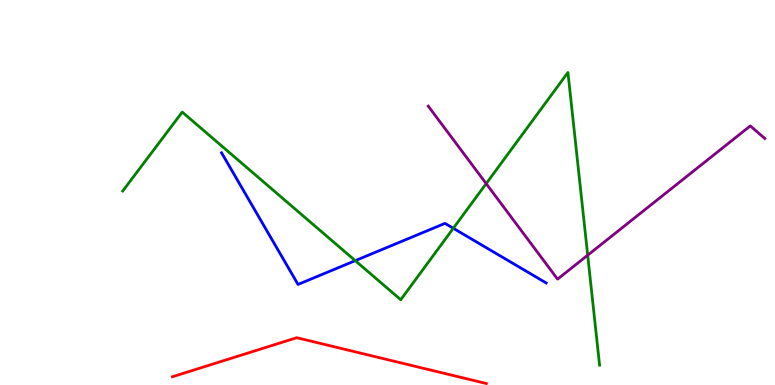[{'lines': ['blue', 'red'], 'intersections': []}, {'lines': ['green', 'red'], 'intersections': []}, {'lines': ['purple', 'red'], 'intersections': []}, {'lines': ['blue', 'green'], 'intersections': [{'x': 4.58, 'y': 3.23}, {'x': 5.85, 'y': 4.07}]}, {'lines': ['blue', 'purple'], 'intersections': []}, {'lines': ['green', 'purple'], 'intersections': [{'x': 6.27, 'y': 5.23}, {'x': 7.58, 'y': 3.37}]}]